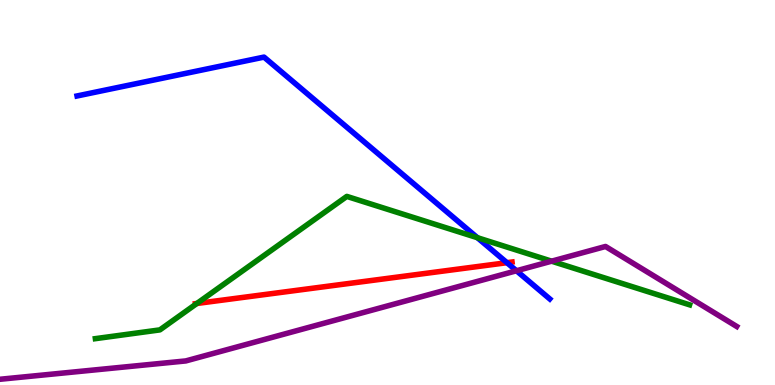[{'lines': ['blue', 'red'], 'intersections': [{'x': 6.54, 'y': 3.18}]}, {'lines': ['green', 'red'], 'intersections': [{'x': 2.54, 'y': 2.12}]}, {'lines': ['purple', 'red'], 'intersections': []}, {'lines': ['blue', 'green'], 'intersections': [{'x': 6.16, 'y': 3.83}]}, {'lines': ['blue', 'purple'], 'intersections': [{'x': 6.66, 'y': 2.97}]}, {'lines': ['green', 'purple'], 'intersections': [{'x': 7.12, 'y': 3.22}]}]